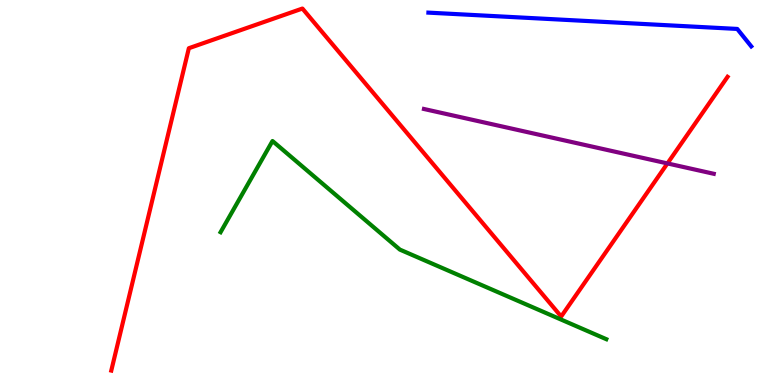[{'lines': ['blue', 'red'], 'intersections': []}, {'lines': ['green', 'red'], 'intersections': []}, {'lines': ['purple', 'red'], 'intersections': [{'x': 8.61, 'y': 5.76}]}, {'lines': ['blue', 'green'], 'intersections': []}, {'lines': ['blue', 'purple'], 'intersections': []}, {'lines': ['green', 'purple'], 'intersections': []}]